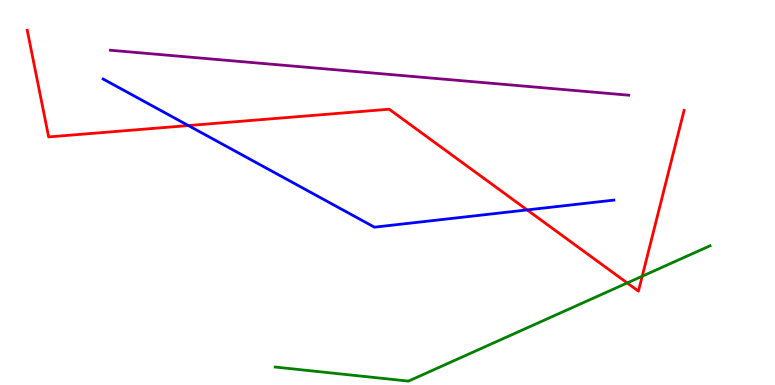[{'lines': ['blue', 'red'], 'intersections': [{'x': 2.43, 'y': 6.74}, {'x': 6.8, 'y': 4.55}]}, {'lines': ['green', 'red'], 'intersections': [{'x': 8.09, 'y': 2.65}, {'x': 8.29, 'y': 2.83}]}, {'lines': ['purple', 'red'], 'intersections': []}, {'lines': ['blue', 'green'], 'intersections': []}, {'lines': ['blue', 'purple'], 'intersections': []}, {'lines': ['green', 'purple'], 'intersections': []}]